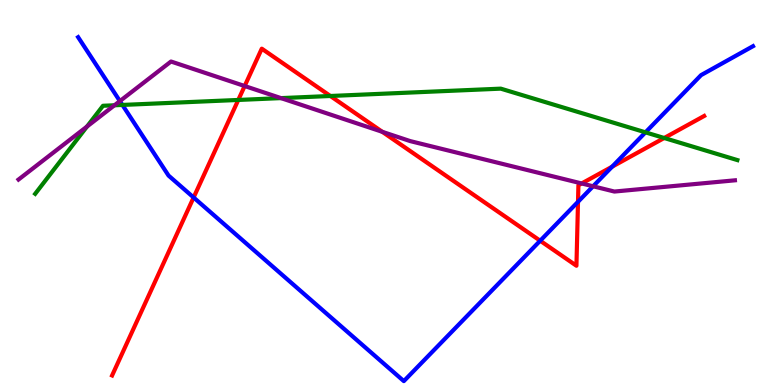[{'lines': ['blue', 'red'], 'intersections': [{'x': 2.5, 'y': 4.87}, {'x': 6.97, 'y': 3.75}, {'x': 7.46, 'y': 4.76}, {'x': 7.9, 'y': 5.67}]}, {'lines': ['green', 'red'], 'intersections': [{'x': 3.07, 'y': 7.4}, {'x': 4.26, 'y': 7.51}, {'x': 8.57, 'y': 6.42}]}, {'lines': ['purple', 'red'], 'intersections': [{'x': 3.16, 'y': 7.77}, {'x': 4.93, 'y': 6.58}, {'x': 7.51, 'y': 5.23}]}, {'lines': ['blue', 'green'], 'intersections': [{'x': 1.58, 'y': 7.27}, {'x': 8.33, 'y': 6.56}]}, {'lines': ['blue', 'purple'], 'intersections': [{'x': 1.55, 'y': 7.37}, {'x': 7.65, 'y': 5.16}]}, {'lines': ['green', 'purple'], 'intersections': [{'x': 1.12, 'y': 6.71}, {'x': 1.48, 'y': 7.27}, {'x': 3.63, 'y': 7.45}]}]